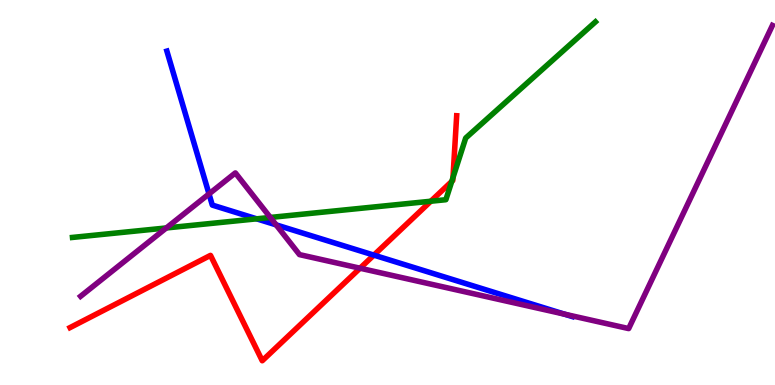[{'lines': ['blue', 'red'], 'intersections': [{'x': 4.82, 'y': 3.37}]}, {'lines': ['green', 'red'], 'intersections': [{'x': 5.56, 'y': 4.77}, {'x': 5.83, 'y': 5.29}, {'x': 5.84, 'y': 5.39}]}, {'lines': ['purple', 'red'], 'intersections': [{'x': 4.65, 'y': 3.03}]}, {'lines': ['blue', 'green'], 'intersections': [{'x': 3.31, 'y': 4.32}]}, {'lines': ['blue', 'purple'], 'intersections': [{'x': 2.7, 'y': 4.96}, {'x': 3.56, 'y': 4.16}, {'x': 7.28, 'y': 1.84}]}, {'lines': ['green', 'purple'], 'intersections': [{'x': 2.15, 'y': 4.08}, {'x': 3.49, 'y': 4.35}]}]